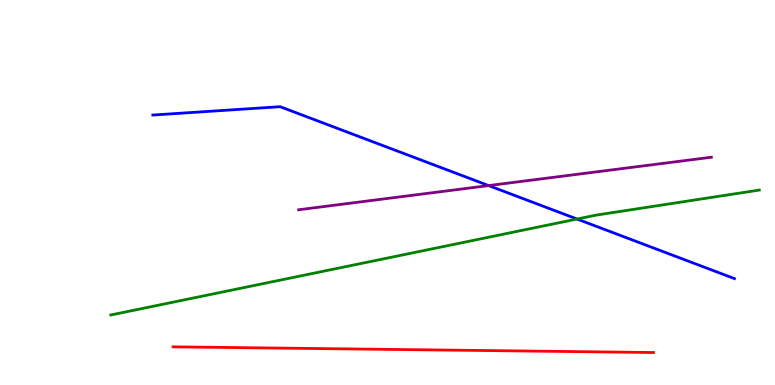[{'lines': ['blue', 'red'], 'intersections': []}, {'lines': ['green', 'red'], 'intersections': []}, {'lines': ['purple', 'red'], 'intersections': []}, {'lines': ['blue', 'green'], 'intersections': [{'x': 7.45, 'y': 4.31}]}, {'lines': ['blue', 'purple'], 'intersections': [{'x': 6.3, 'y': 5.18}]}, {'lines': ['green', 'purple'], 'intersections': []}]